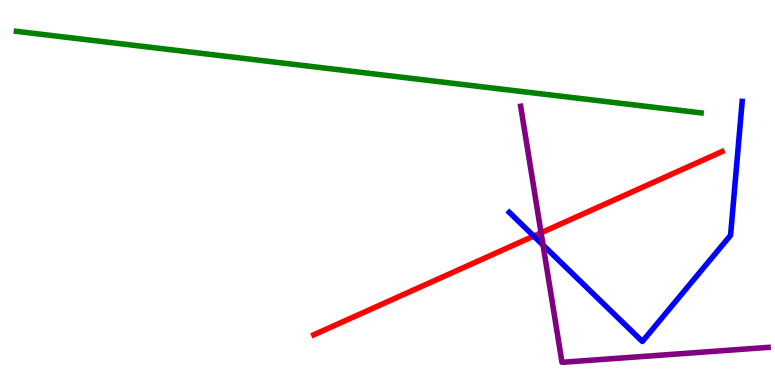[{'lines': ['blue', 'red'], 'intersections': [{'x': 6.89, 'y': 3.87}]}, {'lines': ['green', 'red'], 'intersections': []}, {'lines': ['purple', 'red'], 'intersections': [{'x': 6.98, 'y': 3.95}]}, {'lines': ['blue', 'green'], 'intersections': []}, {'lines': ['blue', 'purple'], 'intersections': [{'x': 7.01, 'y': 3.63}]}, {'lines': ['green', 'purple'], 'intersections': []}]